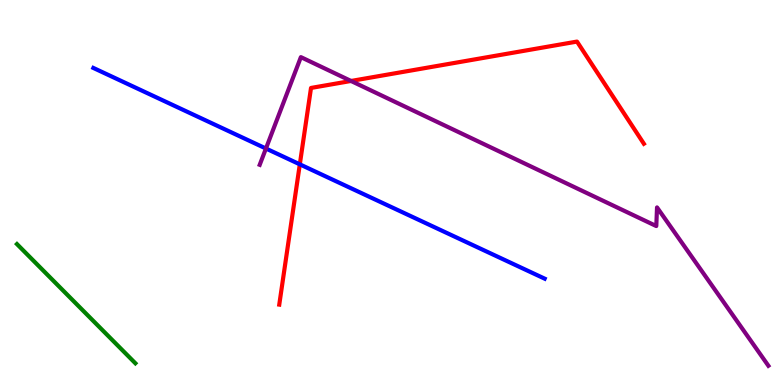[{'lines': ['blue', 'red'], 'intersections': [{'x': 3.87, 'y': 5.73}]}, {'lines': ['green', 'red'], 'intersections': []}, {'lines': ['purple', 'red'], 'intersections': [{'x': 4.53, 'y': 7.9}]}, {'lines': ['blue', 'green'], 'intersections': []}, {'lines': ['blue', 'purple'], 'intersections': [{'x': 3.43, 'y': 6.14}]}, {'lines': ['green', 'purple'], 'intersections': []}]